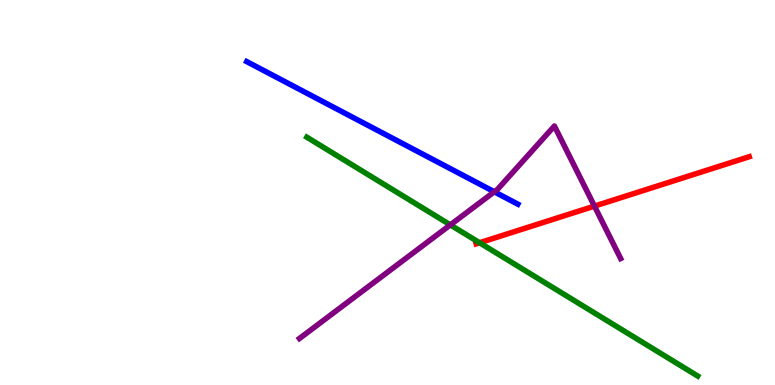[{'lines': ['blue', 'red'], 'intersections': []}, {'lines': ['green', 'red'], 'intersections': [{'x': 6.19, 'y': 3.69}]}, {'lines': ['purple', 'red'], 'intersections': [{'x': 7.67, 'y': 4.65}]}, {'lines': ['blue', 'green'], 'intersections': []}, {'lines': ['blue', 'purple'], 'intersections': [{'x': 6.38, 'y': 5.02}]}, {'lines': ['green', 'purple'], 'intersections': [{'x': 5.81, 'y': 4.16}]}]